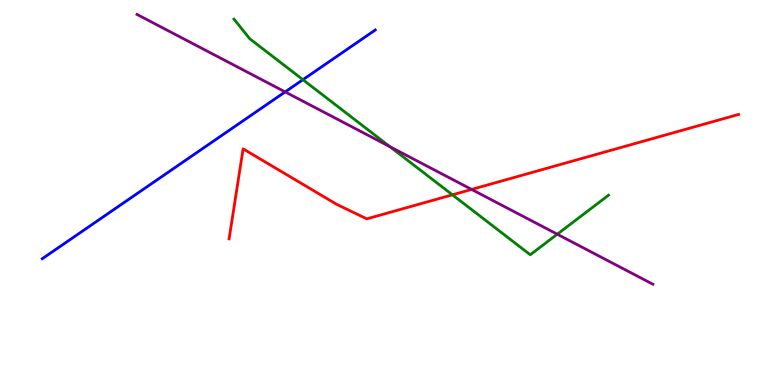[{'lines': ['blue', 'red'], 'intersections': []}, {'lines': ['green', 'red'], 'intersections': [{'x': 5.84, 'y': 4.94}]}, {'lines': ['purple', 'red'], 'intersections': [{'x': 6.09, 'y': 5.08}]}, {'lines': ['blue', 'green'], 'intersections': [{'x': 3.91, 'y': 7.93}]}, {'lines': ['blue', 'purple'], 'intersections': [{'x': 3.68, 'y': 7.61}]}, {'lines': ['green', 'purple'], 'intersections': [{'x': 5.03, 'y': 6.19}, {'x': 7.19, 'y': 3.92}]}]